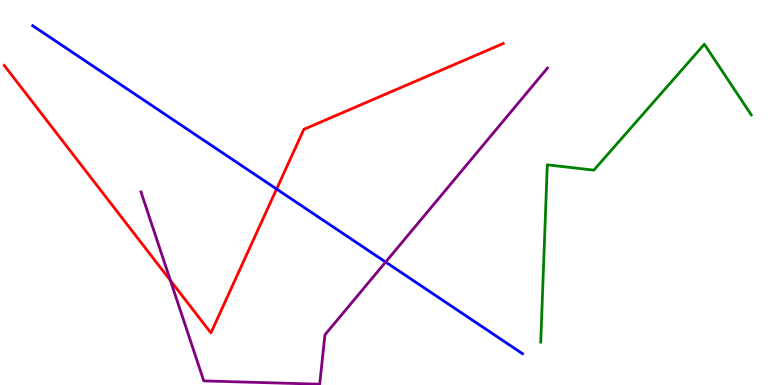[{'lines': ['blue', 'red'], 'intersections': [{'x': 3.57, 'y': 5.09}]}, {'lines': ['green', 'red'], 'intersections': []}, {'lines': ['purple', 'red'], 'intersections': [{'x': 2.2, 'y': 2.71}]}, {'lines': ['blue', 'green'], 'intersections': []}, {'lines': ['blue', 'purple'], 'intersections': [{'x': 4.98, 'y': 3.19}]}, {'lines': ['green', 'purple'], 'intersections': []}]